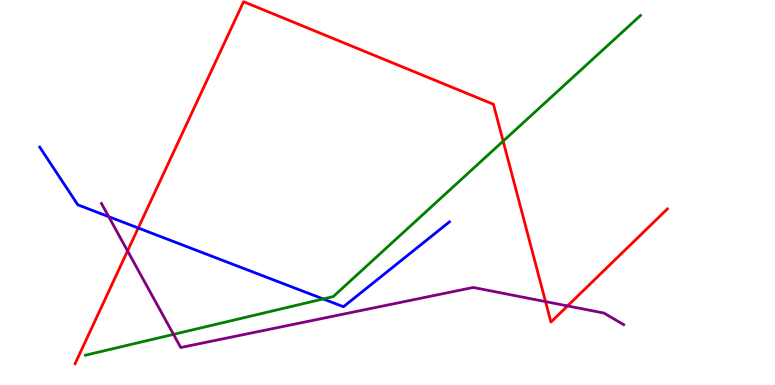[{'lines': ['blue', 'red'], 'intersections': [{'x': 1.78, 'y': 4.08}]}, {'lines': ['green', 'red'], 'intersections': [{'x': 6.49, 'y': 6.33}]}, {'lines': ['purple', 'red'], 'intersections': [{'x': 1.65, 'y': 3.48}, {'x': 7.04, 'y': 2.17}, {'x': 7.32, 'y': 2.05}]}, {'lines': ['blue', 'green'], 'intersections': [{'x': 4.17, 'y': 2.24}]}, {'lines': ['blue', 'purple'], 'intersections': [{'x': 1.4, 'y': 4.37}]}, {'lines': ['green', 'purple'], 'intersections': [{'x': 2.24, 'y': 1.31}]}]